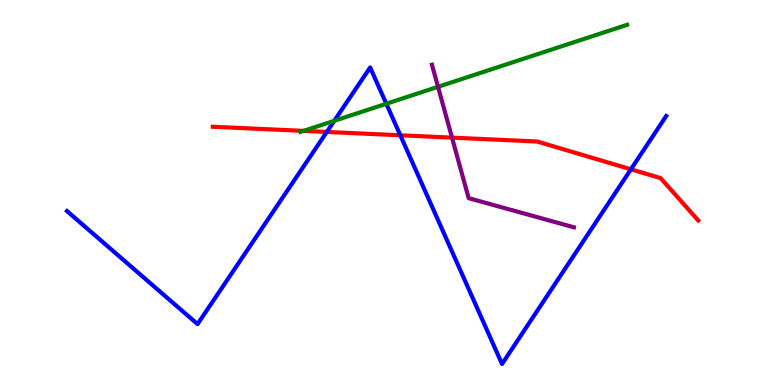[{'lines': ['blue', 'red'], 'intersections': [{'x': 4.22, 'y': 6.57}, {'x': 5.17, 'y': 6.49}, {'x': 8.14, 'y': 5.6}]}, {'lines': ['green', 'red'], 'intersections': [{'x': 3.92, 'y': 6.6}]}, {'lines': ['purple', 'red'], 'intersections': [{'x': 5.83, 'y': 6.43}]}, {'lines': ['blue', 'green'], 'intersections': [{'x': 4.31, 'y': 6.86}, {'x': 4.98, 'y': 7.31}]}, {'lines': ['blue', 'purple'], 'intersections': []}, {'lines': ['green', 'purple'], 'intersections': [{'x': 5.65, 'y': 7.75}]}]